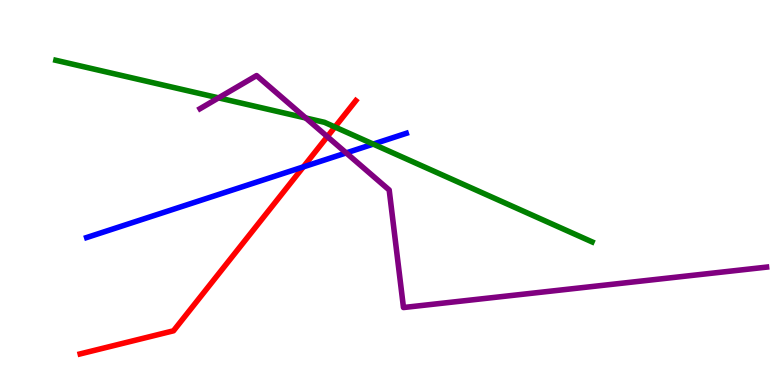[{'lines': ['blue', 'red'], 'intersections': [{'x': 3.91, 'y': 5.67}]}, {'lines': ['green', 'red'], 'intersections': [{'x': 4.32, 'y': 6.7}]}, {'lines': ['purple', 'red'], 'intersections': [{'x': 4.22, 'y': 6.45}]}, {'lines': ['blue', 'green'], 'intersections': [{'x': 4.82, 'y': 6.26}]}, {'lines': ['blue', 'purple'], 'intersections': [{'x': 4.47, 'y': 6.03}]}, {'lines': ['green', 'purple'], 'intersections': [{'x': 2.82, 'y': 7.46}, {'x': 3.94, 'y': 6.94}]}]